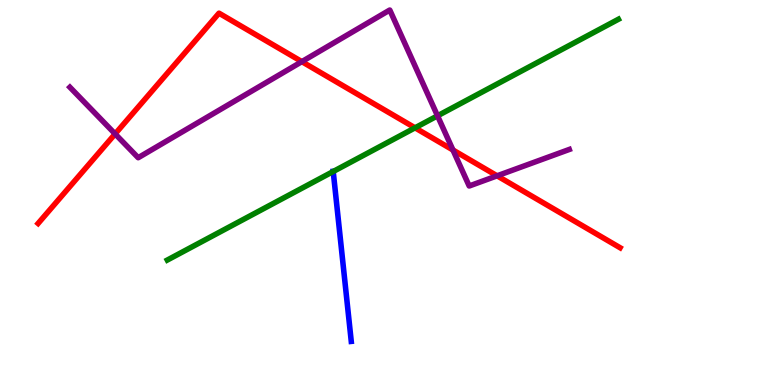[{'lines': ['blue', 'red'], 'intersections': []}, {'lines': ['green', 'red'], 'intersections': [{'x': 5.36, 'y': 6.68}]}, {'lines': ['purple', 'red'], 'intersections': [{'x': 1.49, 'y': 6.52}, {'x': 3.89, 'y': 8.4}, {'x': 5.84, 'y': 6.1}, {'x': 6.41, 'y': 5.43}]}, {'lines': ['blue', 'green'], 'intersections': [{'x': 4.3, 'y': 5.55}]}, {'lines': ['blue', 'purple'], 'intersections': []}, {'lines': ['green', 'purple'], 'intersections': [{'x': 5.65, 'y': 6.99}]}]